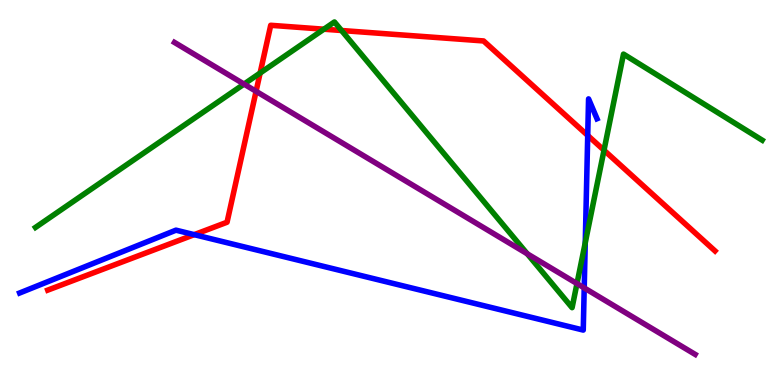[{'lines': ['blue', 'red'], 'intersections': [{'x': 2.51, 'y': 3.91}, {'x': 7.58, 'y': 6.48}]}, {'lines': ['green', 'red'], 'intersections': [{'x': 3.36, 'y': 8.1}, {'x': 4.18, 'y': 9.24}, {'x': 4.41, 'y': 9.21}, {'x': 7.79, 'y': 6.1}]}, {'lines': ['purple', 'red'], 'intersections': [{'x': 3.3, 'y': 7.63}]}, {'lines': ['blue', 'green'], 'intersections': [{'x': 7.55, 'y': 3.7}]}, {'lines': ['blue', 'purple'], 'intersections': [{'x': 7.54, 'y': 2.52}]}, {'lines': ['green', 'purple'], 'intersections': [{'x': 3.15, 'y': 7.82}, {'x': 6.8, 'y': 3.41}, {'x': 7.44, 'y': 2.63}]}]